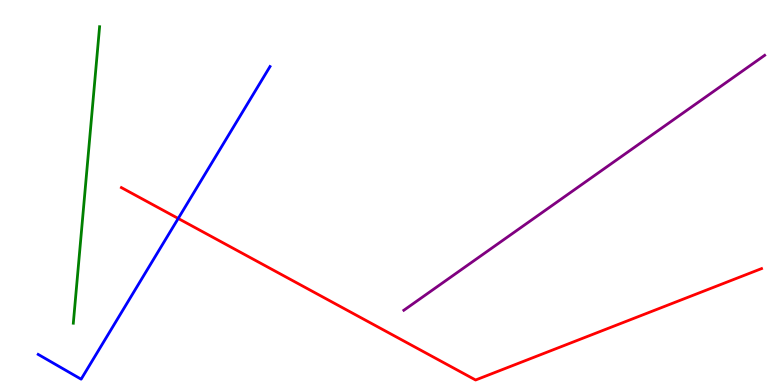[{'lines': ['blue', 'red'], 'intersections': [{'x': 2.3, 'y': 4.33}]}, {'lines': ['green', 'red'], 'intersections': []}, {'lines': ['purple', 'red'], 'intersections': []}, {'lines': ['blue', 'green'], 'intersections': []}, {'lines': ['blue', 'purple'], 'intersections': []}, {'lines': ['green', 'purple'], 'intersections': []}]